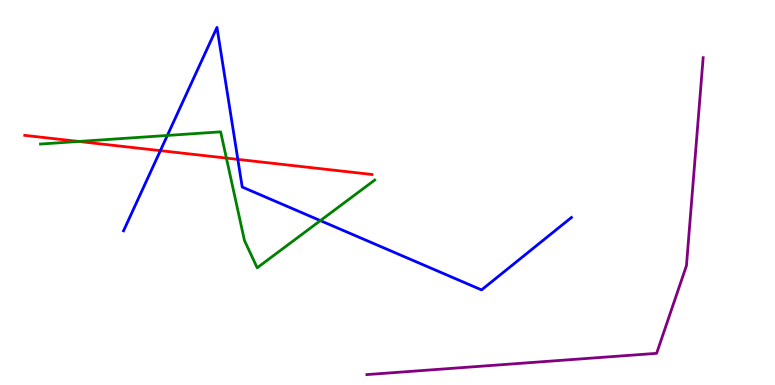[{'lines': ['blue', 'red'], 'intersections': [{'x': 2.07, 'y': 6.09}, {'x': 3.07, 'y': 5.86}]}, {'lines': ['green', 'red'], 'intersections': [{'x': 1.02, 'y': 6.33}, {'x': 2.92, 'y': 5.89}]}, {'lines': ['purple', 'red'], 'intersections': []}, {'lines': ['blue', 'green'], 'intersections': [{'x': 2.16, 'y': 6.48}, {'x': 4.13, 'y': 4.27}]}, {'lines': ['blue', 'purple'], 'intersections': []}, {'lines': ['green', 'purple'], 'intersections': []}]